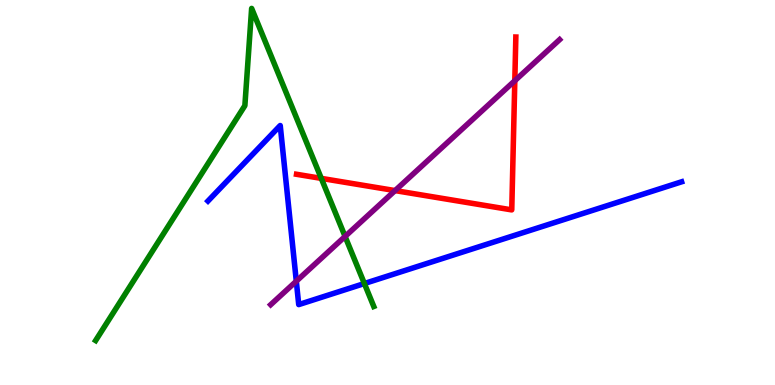[{'lines': ['blue', 'red'], 'intersections': []}, {'lines': ['green', 'red'], 'intersections': [{'x': 4.15, 'y': 5.37}]}, {'lines': ['purple', 'red'], 'intersections': [{'x': 5.1, 'y': 5.05}, {'x': 6.64, 'y': 7.9}]}, {'lines': ['blue', 'green'], 'intersections': [{'x': 4.7, 'y': 2.64}]}, {'lines': ['blue', 'purple'], 'intersections': [{'x': 3.82, 'y': 2.7}]}, {'lines': ['green', 'purple'], 'intersections': [{'x': 4.45, 'y': 3.86}]}]